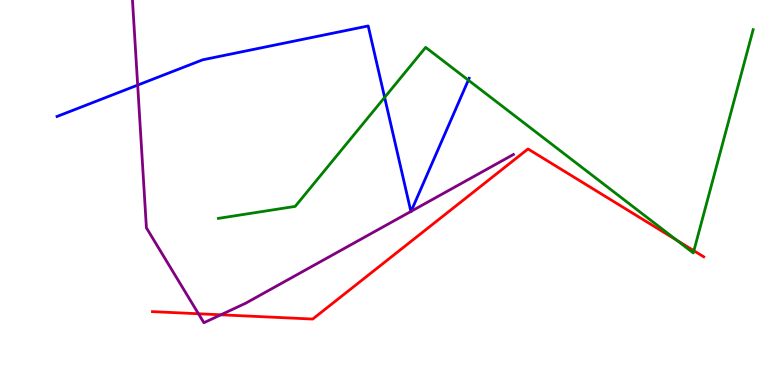[{'lines': ['blue', 'red'], 'intersections': []}, {'lines': ['green', 'red'], 'intersections': [{'x': 8.73, 'y': 3.76}, {'x': 8.95, 'y': 3.49}]}, {'lines': ['purple', 'red'], 'intersections': [{'x': 2.56, 'y': 1.85}, {'x': 2.85, 'y': 1.82}]}, {'lines': ['blue', 'green'], 'intersections': [{'x': 4.96, 'y': 7.47}, {'x': 6.04, 'y': 7.92}]}, {'lines': ['blue', 'purple'], 'intersections': [{'x': 1.78, 'y': 7.79}, {'x': 5.3, 'y': 4.51}, {'x': 5.3, 'y': 4.51}]}, {'lines': ['green', 'purple'], 'intersections': []}]